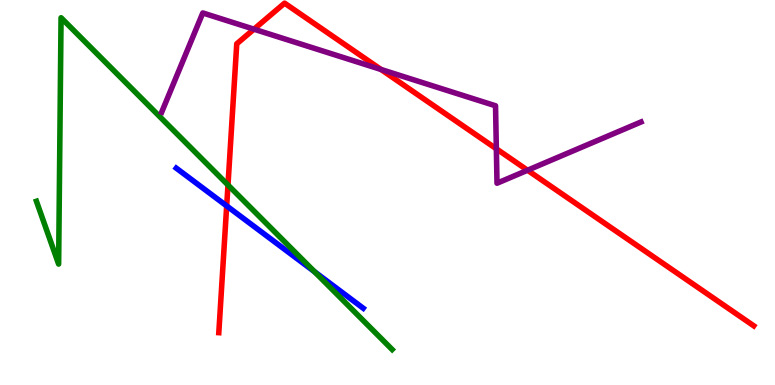[{'lines': ['blue', 'red'], 'intersections': [{'x': 2.92, 'y': 4.65}]}, {'lines': ['green', 'red'], 'intersections': [{'x': 2.94, 'y': 5.19}]}, {'lines': ['purple', 'red'], 'intersections': [{'x': 3.28, 'y': 9.24}, {'x': 4.92, 'y': 8.2}, {'x': 6.4, 'y': 6.14}, {'x': 6.81, 'y': 5.58}]}, {'lines': ['blue', 'green'], 'intersections': [{'x': 4.06, 'y': 2.94}]}, {'lines': ['blue', 'purple'], 'intersections': []}, {'lines': ['green', 'purple'], 'intersections': []}]